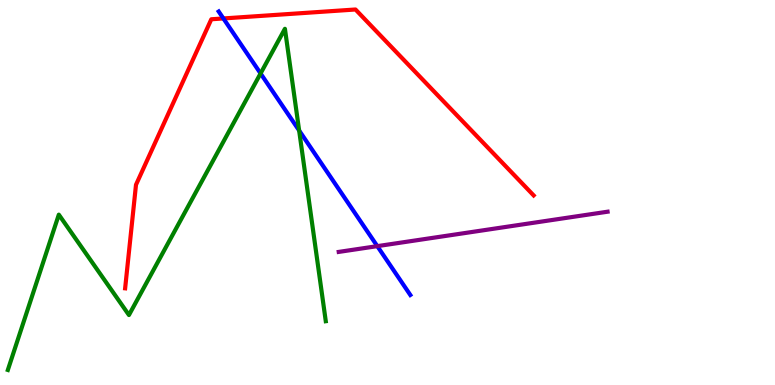[{'lines': ['blue', 'red'], 'intersections': [{'x': 2.88, 'y': 9.52}]}, {'lines': ['green', 'red'], 'intersections': []}, {'lines': ['purple', 'red'], 'intersections': []}, {'lines': ['blue', 'green'], 'intersections': [{'x': 3.36, 'y': 8.09}, {'x': 3.86, 'y': 6.61}]}, {'lines': ['blue', 'purple'], 'intersections': [{'x': 4.87, 'y': 3.61}]}, {'lines': ['green', 'purple'], 'intersections': []}]